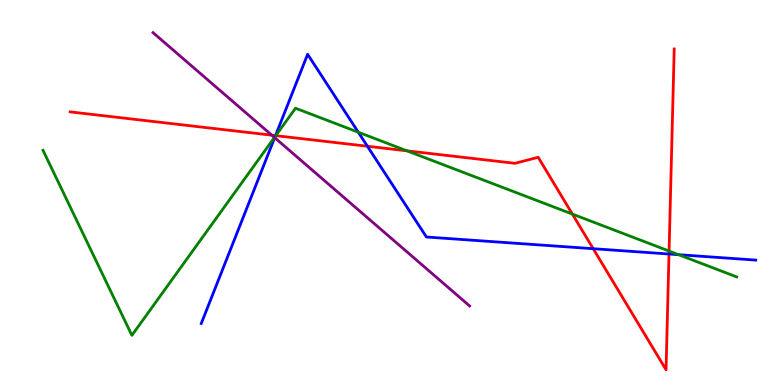[{'lines': ['blue', 'red'], 'intersections': [{'x': 3.55, 'y': 6.48}, {'x': 4.74, 'y': 6.2}, {'x': 7.65, 'y': 3.54}, {'x': 8.63, 'y': 3.4}]}, {'lines': ['green', 'red'], 'intersections': [{'x': 3.56, 'y': 6.48}, {'x': 5.25, 'y': 6.08}, {'x': 7.39, 'y': 4.44}, {'x': 8.63, 'y': 3.48}]}, {'lines': ['purple', 'red'], 'intersections': [{'x': 3.51, 'y': 6.49}]}, {'lines': ['blue', 'green'], 'intersections': [{'x': 3.55, 'y': 6.45}, {'x': 4.62, 'y': 6.57}, {'x': 8.76, 'y': 3.38}]}, {'lines': ['blue', 'purple'], 'intersections': [{'x': 3.54, 'y': 6.42}]}, {'lines': ['green', 'purple'], 'intersections': [{'x': 3.54, 'y': 6.43}]}]